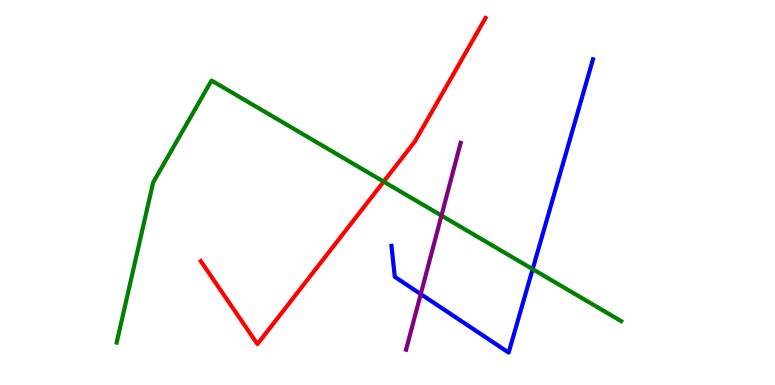[{'lines': ['blue', 'red'], 'intersections': []}, {'lines': ['green', 'red'], 'intersections': [{'x': 4.95, 'y': 5.28}]}, {'lines': ['purple', 'red'], 'intersections': []}, {'lines': ['blue', 'green'], 'intersections': [{'x': 6.87, 'y': 3.01}]}, {'lines': ['blue', 'purple'], 'intersections': [{'x': 5.43, 'y': 2.36}]}, {'lines': ['green', 'purple'], 'intersections': [{'x': 5.7, 'y': 4.4}]}]